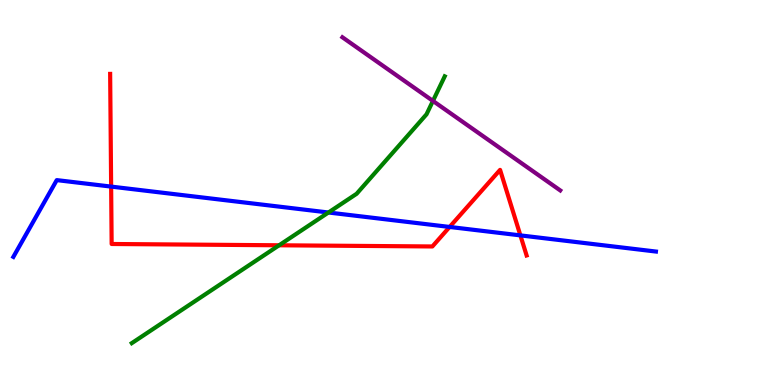[{'lines': ['blue', 'red'], 'intersections': [{'x': 1.43, 'y': 5.15}, {'x': 5.8, 'y': 4.11}, {'x': 6.71, 'y': 3.89}]}, {'lines': ['green', 'red'], 'intersections': [{'x': 3.6, 'y': 3.63}]}, {'lines': ['purple', 'red'], 'intersections': []}, {'lines': ['blue', 'green'], 'intersections': [{'x': 4.24, 'y': 4.48}]}, {'lines': ['blue', 'purple'], 'intersections': []}, {'lines': ['green', 'purple'], 'intersections': [{'x': 5.59, 'y': 7.38}]}]